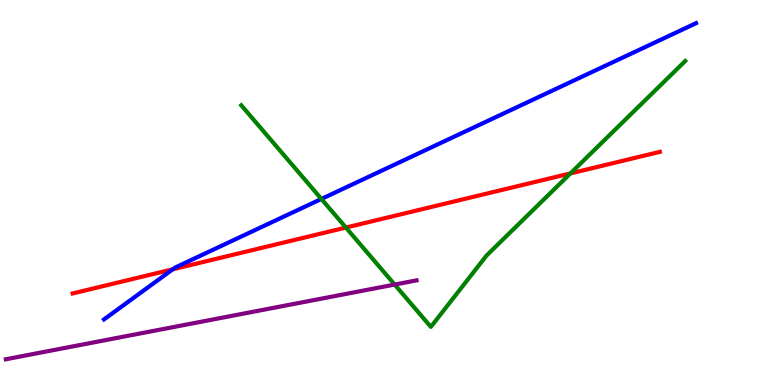[{'lines': ['blue', 'red'], 'intersections': [{'x': 2.23, 'y': 3.0}]}, {'lines': ['green', 'red'], 'intersections': [{'x': 4.46, 'y': 4.09}, {'x': 7.36, 'y': 5.5}]}, {'lines': ['purple', 'red'], 'intersections': []}, {'lines': ['blue', 'green'], 'intersections': [{'x': 4.15, 'y': 4.83}]}, {'lines': ['blue', 'purple'], 'intersections': []}, {'lines': ['green', 'purple'], 'intersections': [{'x': 5.09, 'y': 2.61}]}]